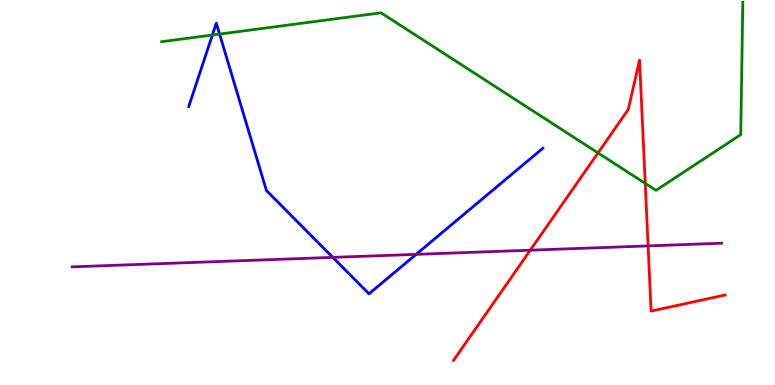[{'lines': ['blue', 'red'], 'intersections': []}, {'lines': ['green', 'red'], 'intersections': [{'x': 7.72, 'y': 6.03}, {'x': 8.33, 'y': 5.24}]}, {'lines': ['purple', 'red'], 'intersections': [{'x': 6.84, 'y': 3.5}, {'x': 8.36, 'y': 3.61}]}, {'lines': ['blue', 'green'], 'intersections': [{'x': 2.74, 'y': 9.09}, {'x': 2.83, 'y': 9.11}]}, {'lines': ['blue', 'purple'], 'intersections': [{'x': 4.29, 'y': 3.31}, {'x': 5.37, 'y': 3.39}]}, {'lines': ['green', 'purple'], 'intersections': []}]